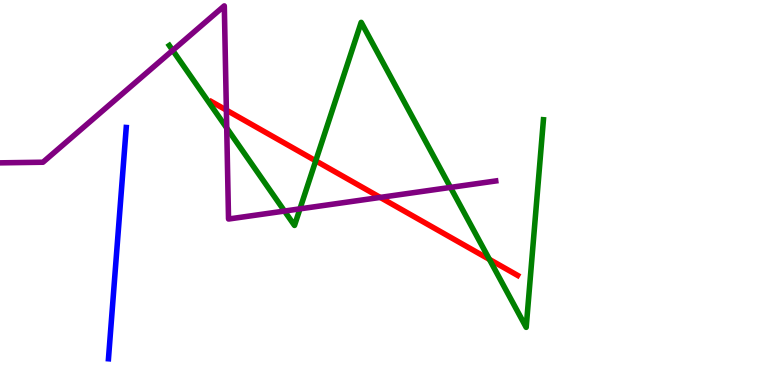[{'lines': ['blue', 'red'], 'intersections': []}, {'lines': ['green', 'red'], 'intersections': [{'x': 4.07, 'y': 5.82}, {'x': 6.32, 'y': 3.26}]}, {'lines': ['purple', 'red'], 'intersections': [{'x': 2.92, 'y': 7.14}, {'x': 4.91, 'y': 4.87}]}, {'lines': ['blue', 'green'], 'intersections': []}, {'lines': ['blue', 'purple'], 'intersections': []}, {'lines': ['green', 'purple'], 'intersections': [{'x': 2.23, 'y': 8.69}, {'x': 2.93, 'y': 6.67}, {'x': 3.67, 'y': 4.52}, {'x': 3.87, 'y': 4.58}, {'x': 5.81, 'y': 5.13}]}]